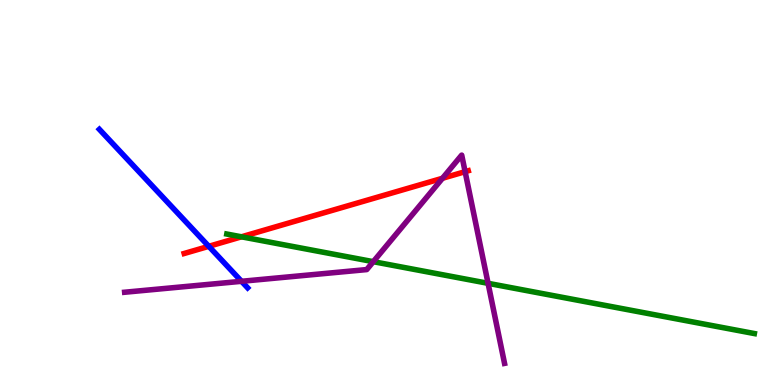[{'lines': ['blue', 'red'], 'intersections': [{'x': 2.69, 'y': 3.6}]}, {'lines': ['green', 'red'], 'intersections': [{'x': 3.12, 'y': 3.85}]}, {'lines': ['purple', 'red'], 'intersections': [{'x': 5.71, 'y': 5.37}, {'x': 6.0, 'y': 5.54}]}, {'lines': ['blue', 'green'], 'intersections': []}, {'lines': ['blue', 'purple'], 'intersections': [{'x': 3.12, 'y': 2.69}]}, {'lines': ['green', 'purple'], 'intersections': [{'x': 4.82, 'y': 3.2}, {'x': 6.3, 'y': 2.64}]}]